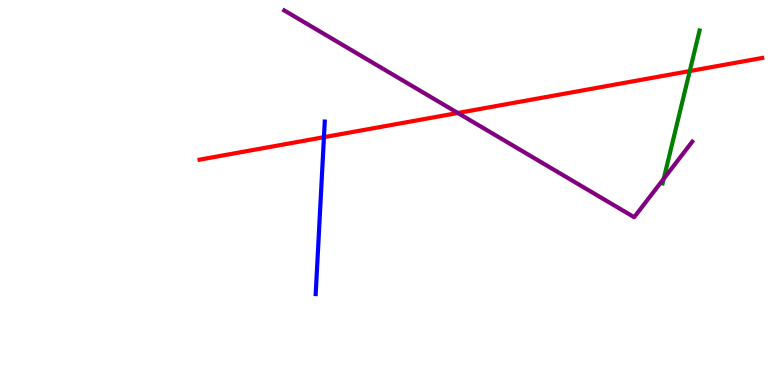[{'lines': ['blue', 'red'], 'intersections': [{'x': 4.18, 'y': 6.44}]}, {'lines': ['green', 'red'], 'intersections': [{'x': 8.9, 'y': 8.15}]}, {'lines': ['purple', 'red'], 'intersections': [{'x': 5.91, 'y': 7.07}]}, {'lines': ['blue', 'green'], 'intersections': []}, {'lines': ['blue', 'purple'], 'intersections': []}, {'lines': ['green', 'purple'], 'intersections': [{'x': 8.56, 'y': 5.36}]}]